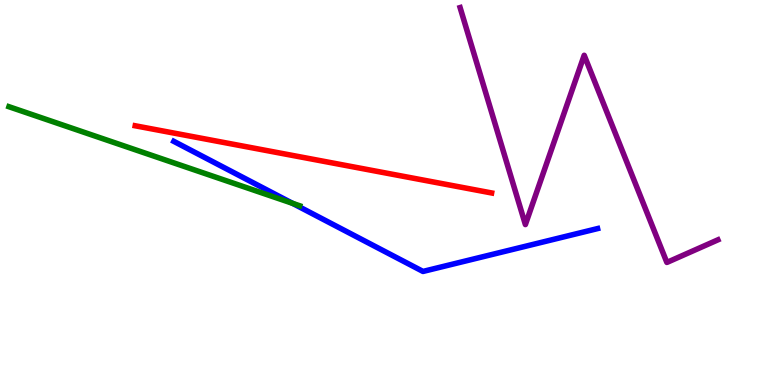[{'lines': ['blue', 'red'], 'intersections': []}, {'lines': ['green', 'red'], 'intersections': []}, {'lines': ['purple', 'red'], 'intersections': []}, {'lines': ['blue', 'green'], 'intersections': [{'x': 3.77, 'y': 4.72}]}, {'lines': ['blue', 'purple'], 'intersections': []}, {'lines': ['green', 'purple'], 'intersections': []}]